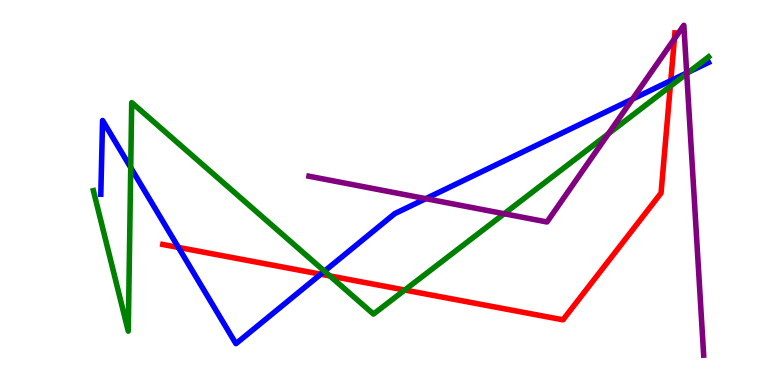[{'lines': ['blue', 'red'], 'intersections': [{'x': 2.3, 'y': 3.57}, {'x': 4.14, 'y': 2.88}, {'x': 8.66, 'y': 7.91}]}, {'lines': ['green', 'red'], 'intersections': [{'x': 4.26, 'y': 2.83}, {'x': 5.22, 'y': 2.47}, {'x': 8.65, 'y': 7.76}]}, {'lines': ['purple', 'red'], 'intersections': [{'x': 8.7, 'y': 8.99}]}, {'lines': ['blue', 'green'], 'intersections': [{'x': 1.69, 'y': 5.65}, {'x': 4.19, 'y': 2.96}, {'x': 8.89, 'y': 8.14}]}, {'lines': ['blue', 'purple'], 'intersections': [{'x': 5.49, 'y': 4.84}, {'x': 8.16, 'y': 7.43}, {'x': 8.86, 'y': 8.1}]}, {'lines': ['green', 'purple'], 'intersections': [{'x': 6.51, 'y': 4.45}, {'x': 7.85, 'y': 6.52}, {'x': 8.86, 'y': 8.09}]}]